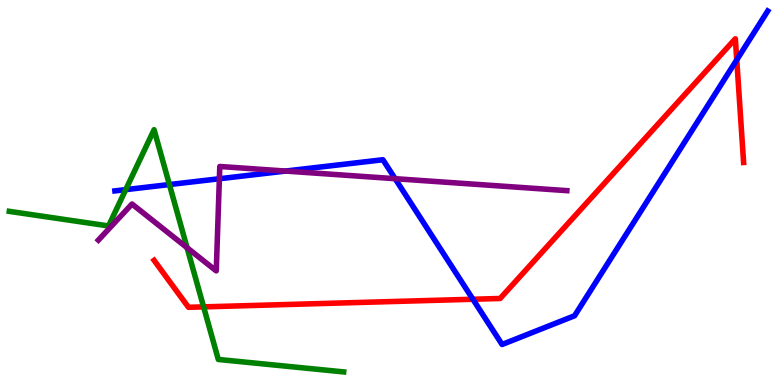[{'lines': ['blue', 'red'], 'intersections': [{'x': 6.1, 'y': 2.23}, {'x': 9.51, 'y': 8.45}]}, {'lines': ['green', 'red'], 'intersections': [{'x': 2.63, 'y': 2.03}]}, {'lines': ['purple', 'red'], 'intersections': []}, {'lines': ['blue', 'green'], 'intersections': [{'x': 1.62, 'y': 5.07}, {'x': 2.19, 'y': 5.21}]}, {'lines': ['blue', 'purple'], 'intersections': [{'x': 2.83, 'y': 5.36}, {'x': 3.68, 'y': 5.56}, {'x': 5.1, 'y': 5.36}]}, {'lines': ['green', 'purple'], 'intersections': [{'x': 2.41, 'y': 3.57}]}]